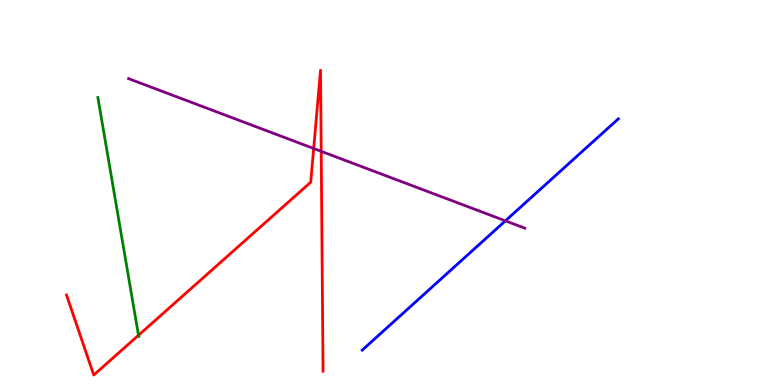[{'lines': ['blue', 'red'], 'intersections': []}, {'lines': ['green', 'red'], 'intersections': [{'x': 1.79, 'y': 1.29}]}, {'lines': ['purple', 'red'], 'intersections': [{'x': 4.05, 'y': 6.14}, {'x': 4.14, 'y': 6.07}]}, {'lines': ['blue', 'green'], 'intersections': []}, {'lines': ['blue', 'purple'], 'intersections': [{'x': 6.52, 'y': 4.26}]}, {'lines': ['green', 'purple'], 'intersections': []}]